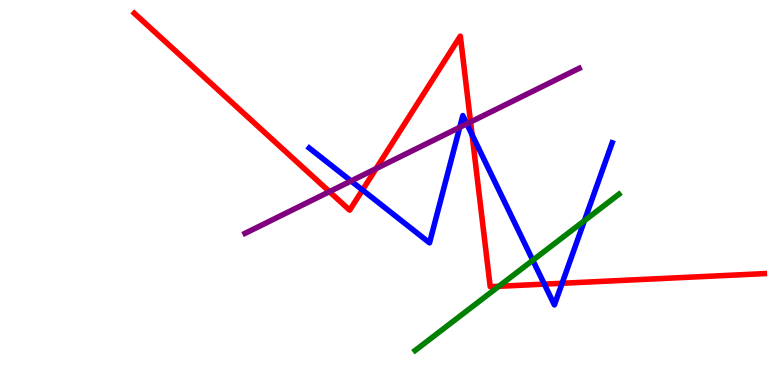[{'lines': ['blue', 'red'], 'intersections': [{'x': 4.68, 'y': 5.07}, {'x': 6.09, 'y': 6.5}, {'x': 7.02, 'y': 2.62}, {'x': 7.25, 'y': 2.64}]}, {'lines': ['green', 'red'], 'intersections': [{'x': 6.44, 'y': 2.56}]}, {'lines': ['purple', 'red'], 'intersections': [{'x': 4.25, 'y': 5.02}, {'x': 4.85, 'y': 5.62}, {'x': 6.07, 'y': 6.83}]}, {'lines': ['blue', 'green'], 'intersections': [{'x': 6.87, 'y': 3.24}, {'x': 7.54, 'y': 4.27}]}, {'lines': ['blue', 'purple'], 'intersections': [{'x': 4.53, 'y': 5.3}, {'x': 5.93, 'y': 6.69}, {'x': 6.02, 'y': 6.78}]}, {'lines': ['green', 'purple'], 'intersections': []}]